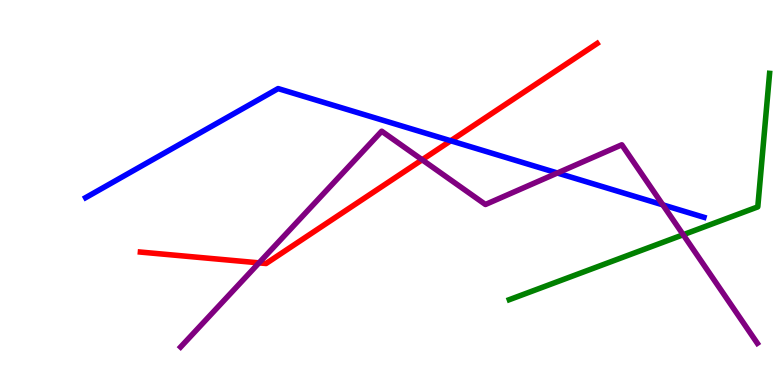[{'lines': ['blue', 'red'], 'intersections': [{'x': 5.82, 'y': 6.34}]}, {'lines': ['green', 'red'], 'intersections': []}, {'lines': ['purple', 'red'], 'intersections': [{'x': 3.34, 'y': 3.17}, {'x': 5.45, 'y': 5.85}]}, {'lines': ['blue', 'green'], 'intersections': []}, {'lines': ['blue', 'purple'], 'intersections': [{'x': 7.19, 'y': 5.51}, {'x': 8.55, 'y': 4.68}]}, {'lines': ['green', 'purple'], 'intersections': [{'x': 8.82, 'y': 3.9}]}]